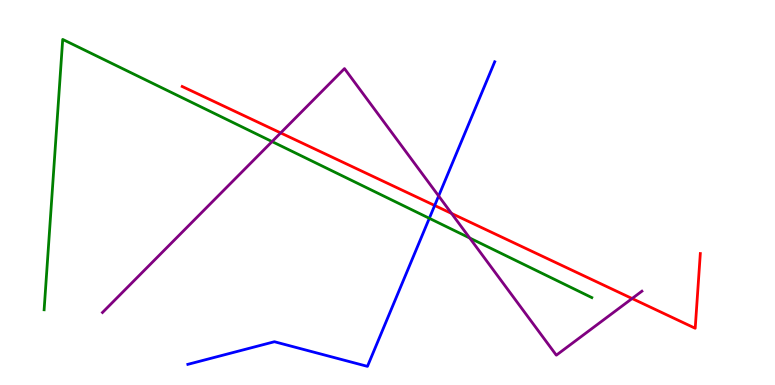[{'lines': ['blue', 'red'], 'intersections': [{'x': 5.61, 'y': 4.66}]}, {'lines': ['green', 'red'], 'intersections': []}, {'lines': ['purple', 'red'], 'intersections': [{'x': 3.62, 'y': 6.55}, {'x': 5.83, 'y': 4.46}, {'x': 8.16, 'y': 2.25}]}, {'lines': ['blue', 'green'], 'intersections': [{'x': 5.54, 'y': 4.33}]}, {'lines': ['blue', 'purple'], 'intersections': [{'x': 5.66, 'y': 4.91}]}, {'lines': ['green', 'purple'], 'intersections': [{'x': 3.51, 'y': 6.32}, {'x': 6.06, 'y': 3.82}]}]